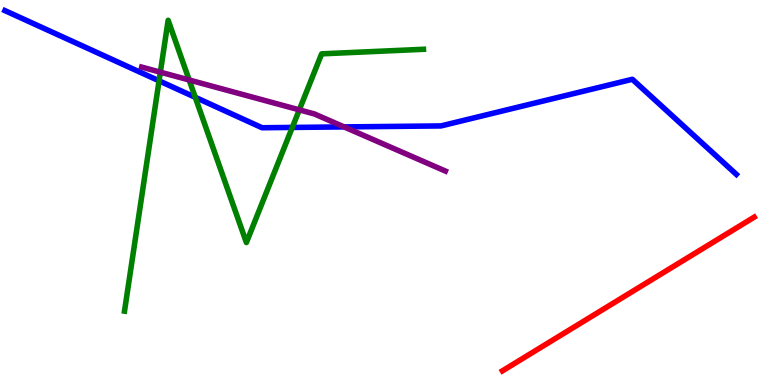[{'lines': ['blue', 'red'], 'intersections': []}, {'lines': ['green', 'red'], 'intersections': []}, {'lines': ['purple', 'red'], 'intersections': []}, {'lines': ['blue', 'green'], 'intersections': [{'x': 2.05, 'y': 7.9}, {'x': 2.52, 'y': 7.47}, {'x': 3.77, 'y': 6.69}]}, {'lines': ['blue', 'purple'], 'intersections': [{'x': 4.44, 'y': 6.7}]}, {'lines': ['green', 'purple'], 'intersections': [{'x': 2.07, 'y': 8.13}, {'x': 2.44, 'y': 7.92}, {'x': 3.86, 'y': 7.15}]}]